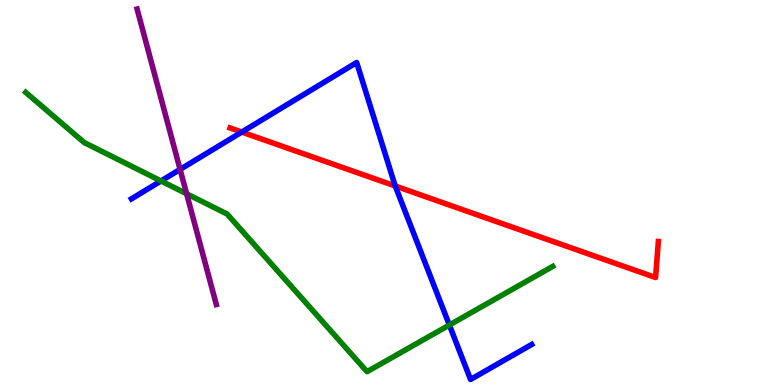[{'lines': ['blue', 'red'], 'intersections': [{'x': 3.12, 'y': 6.57}, {'x': 5.1, 'y': 5.17}]}, {'lines': ['green', 'red'], 'intersections': []}, {'lines': ['purple', 'red'], 'intersections': []}, {'lines': ['blue', 'green'], 'intersections': [{'x': 2.08, 'y': 5.3}, {'x': 5.8, 'y': 1.56}]}, {'lines': ['blue', 'purple'], 'intersections': [{'x': 2.32, 'y': 5.6}]}, {'lines': ['green', 'purple'], 'intersections': [{'x': 2.41, 'y': 4.97}]}]